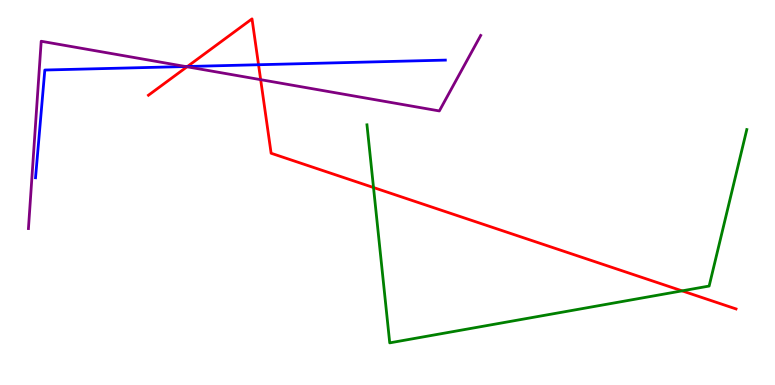[{'lines': ['blue', 'red'], 'intersections': [{'x': 2.42, 'y': 8.27}, {'x': 3.34, 'y': 8.32}]}, {'lines': ['green', 'red'], 'intersections': [{'x': 4.82, 'y': 5.13}, {'x': 8.8, 'y': 2.45}]}, {'lines': ['purple', 'red'], 'intersections': [{'x': 2.41, 'y': 8.27}, {'x': 3.36, 'y': 7.93}]}, {'lines': ['blue', 'green'], 'intersections': []}, {'lines': ['blue', 'purple'], 'intersections': [{'x': 2.4, 'y': 8.27}]}, {'lines': ['green', 'purple'], 'intersections': []}]